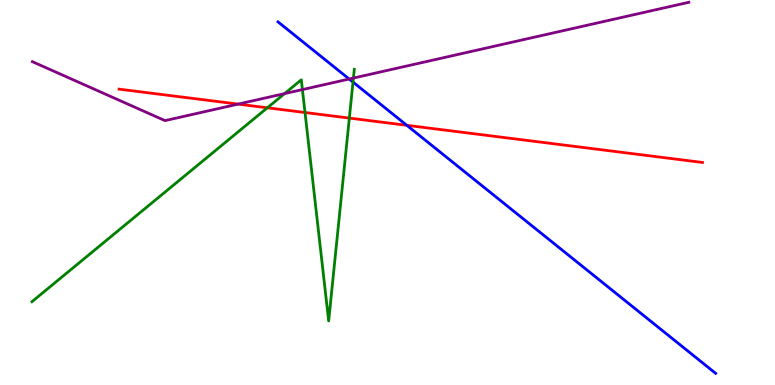[{'lines': ['blue', 'red'], 'intersections': [{'x': 5.25, 'y': 6.75}]}, {'lines': ['green', 'red'], 'intersections': [{'x': 3.45, 'y': 7.2}, {'x': 3.94, 'y': 7.08}, {'x': 4.51, 'y': 6.93}]}, {'lines': ['purple', 'red'], 'intersections': [{'x': 3.07, 'y': 7.3}]}, {'lines': ['blue', 'green'], 'intersections': [{'x': 4.55, 'y': 7.87}]}, {'lines': ['blue', 'purple'], 'intersections': [{'x': 4.51, 'y': 7.95}]}, {'lines': ['green', 'purple'], 'intersections': [{'x': 3.67, 'y': 7.57}, {'x': 3.9, 'y': 7.67}, {'x': 4.56, 'y': 7.97}]}]